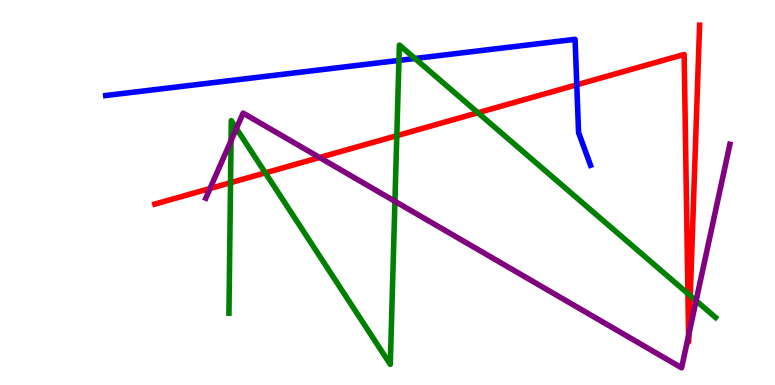[{'lines': ['blue', 'red'], 'intersections': [{'x': 7.44, 'y': 7.8}]}, {'lines': ['green', 'red'], 'intersections': [{'x': 2.97, 'y': 5.25}, {'x': 3.42, 'y': 5.51}, {'x': 5.12, 'y': 6.48}, {'x': 6.17, 'y': 7.07}, {'x': 8.88, 'y': 2.37}, {'x': 8.91, 'y': 2.32}]}, {'lines': ['purple', 'red'], 'intersections': [{'x': 2.71, 'y': 5.1}, {'x': 4.12, 'y': 5.91}, {'x': 8.88, 'y': 1.29}, {'x': 8.89, 'y': 1.33}]}, {'lines': ['blue', 'green'], 'intersections': [{'x': 5.15, 'y': 8.43}, {'x': 5.35, 'y': 8.48}]}, {'lines': ['blue', 'purple'], 'intersections': []}, {'lines': ['green', 'purple'], 'intersections': [{'x': 2.98, 'y': 6.35}, {'x': 3.05, 'y': 6.66}, {'x': 5.1, 'y': 4.77}, {'x': 8.98, 'y': 2.19}]}]